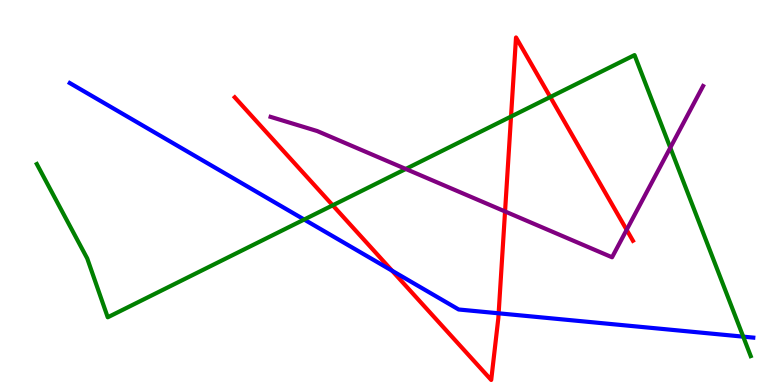[{'lines': ['blue', 'red'], 'intersections': [{'x': 5.06, 'y': 2.97}, {'x': 6.43, 'y': 1.86}]}, {'lines': ['green', 'red'], 'intersections': [{'x': 4.29, 'y': 4.67}, {'x': 6.59, 'y': 6.97}, {'x': 7.1, 'y': 7.48}]}, {'lines': ['purple', 'red'], 'intersections': [{'x': 6.52, 'y': 4.51}, {'x': 8.09, 'y': 4.03}]}, {'lines': ['blue', 'green'], 'intersections': [{'x': 3.92, 'y': 4.3}, {'x': 9.59, 'y': 1.26}]}, {'lines': ['blue', 'purple'], 'intersections': []}, {'lines': ['green', 'purple'], 'intersections': [{'x': 5.24, 'y': 5.61}, {'x': 8.65, 'y': 6.16}]}]